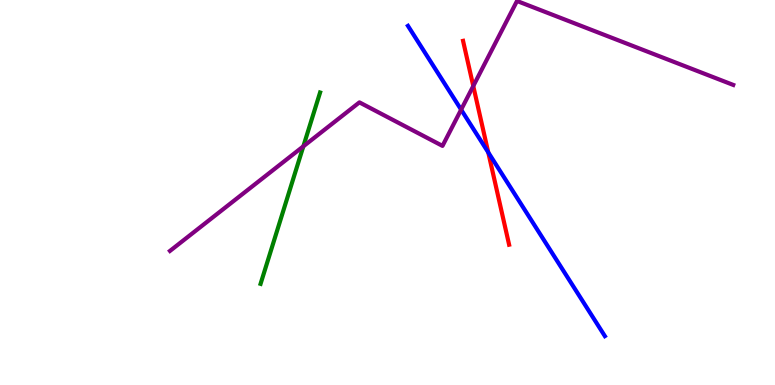[{'lines': ['blue', 'red'], 'intersections': [{'x': 6.3, 'y': 6.04}]}, {'lines': ['green', 'red'], 'intersections': []}, {'lines': ['purple', 'red'], 'intersections': [{'x': 6.11, 'y': 7.77}]}, {'lines': ['blue', 'green'], 'intersections': []}, {'lines': ['blue', 'purple'], 'intersections': [{'x': 5.95, 'y': 7.15}]}, {'lines': ['green', 'purple'], 'intersections': [{'x': 3.91, 'y': 6.2}]}]